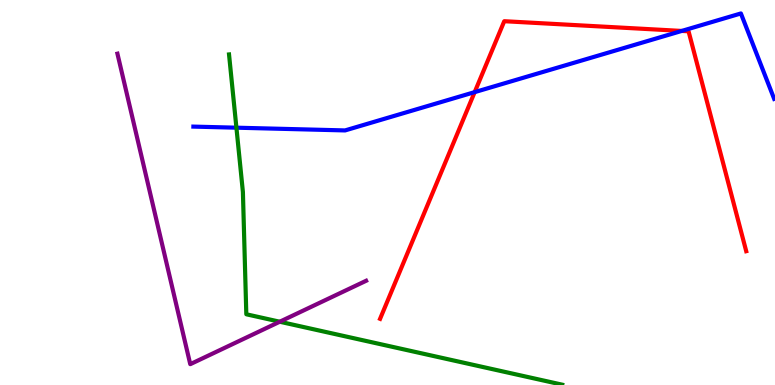[{'lines': ['blue', 'red'], 'intersections': [{'x': 6.12, 'y': 7.61}, {'x': 8.8, 'y': 9.2}]}, {'lines': ['green', 'red'], 'intersections': []}, {'lines': ['purple', 'red'], 'intersections': []}, {'lines': ['blue', 'green'], 'intersections': [{'x': 3.05, 'y': 6.68}]}, {'lines': ['blue', 'purple'], 'intersections': []}, {'lines': ['green', 'purple'], 'intersections': [{'x': 3.61, 'y': 1.64}]}]